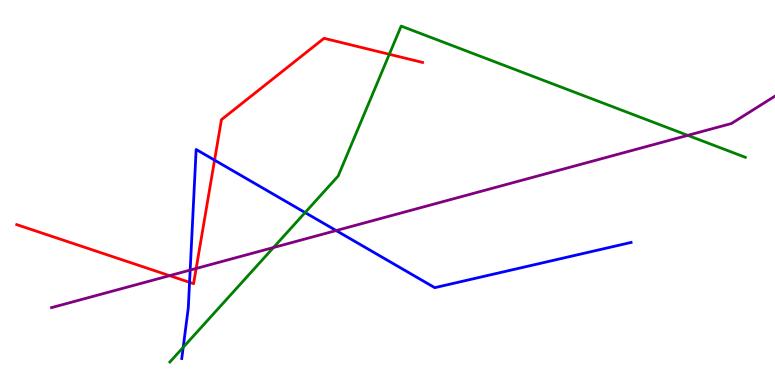[{'lines': ['blue', 'red'], 'intersections': [{'x': 2.45, 'y': 2.67}, {'x': 2.77, 'y': 5.84}]}, {'lines': ['green', 'red'], 'intersections': [{'x': 5.02, 'y': 8.59}]}, {'lines': ['purple', 'red'], 'intersections': [{'x': 2.19, 'y': 2.84}, {'x': 2.53, 'y': 3.03}]}, {'lines': ['blue', 'green'], 'intersections': [{'x': 2.36, 'y': 0.979}, {'x': 3.94, 'y': 4.48}]}, {'lines': ['blue', 'purple'], 'intersections': [{'x': 2.45, 'y': 2.98}, {'x': 4.34, 'y': 4.01}]}, {'lines': ['green', 'purple'], 'intersections': [{'x': 3.53, 'y': 3.57}, {'x': 8.87, 'y': 6.48}]}]